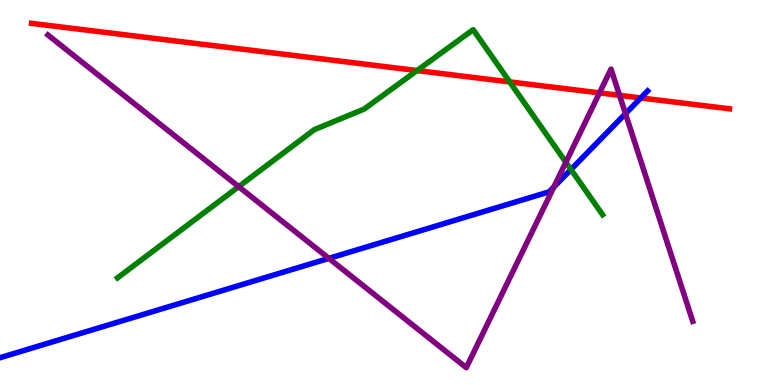[{'lines': ['blue', 'red'], 'intersections': [{'x': 8.27, 'y': 7.46}]}, {'lines': ['green', 'red'], 'intersections': [{'x': 5.38, 'y': 8.17}, {'x': 6.58, 'y': 7.87}]}, {'lines': ['purple', 'red'], 'intersections': [{'x': 7.74, 'y': 7.59}, {'x': 7.99, 'y': 7.52}]}, {'lines': ['blue', 'green'], 'intersections': [{'x': 7.37, 'y': 5.6}]}, {'lines': ['blue', 'purple'], 'intersections': [{'x': 4.24, 'y': 3.29}, {'x': 7.15, 'y': 5.14}, {'x': 8.07, 'y': 7.05}]}, {'lines': ['green', 'purple'], 'intersections': [{'x': 3.08, 'y': 5.15}, {'x': 7.3, 'y': 5.79}]}]